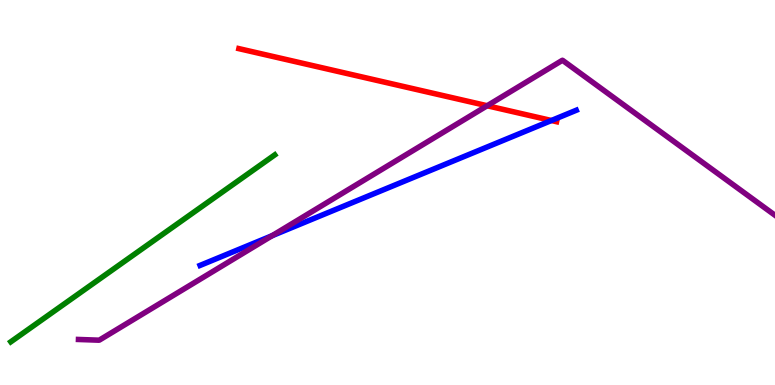[{'lines': ['blue', 'red'], 'intersections': [{'x': 7.11, 'y': 6.87}]}, {'lines': ['green', 'red'], 'intersections': []}, {'lines': ['purple', 'red'], 'intersections': [{'x': 6.29, 'y': 7.25}]}, {'lines': ['blue', 'green'], 'intersections': []}, {'lines': ['blue', 'purple'], 'intersections': [{'x': 3.51, 'y': 3.88}]}, {'lines': ['green', 'purple'], 'intersections': []}]